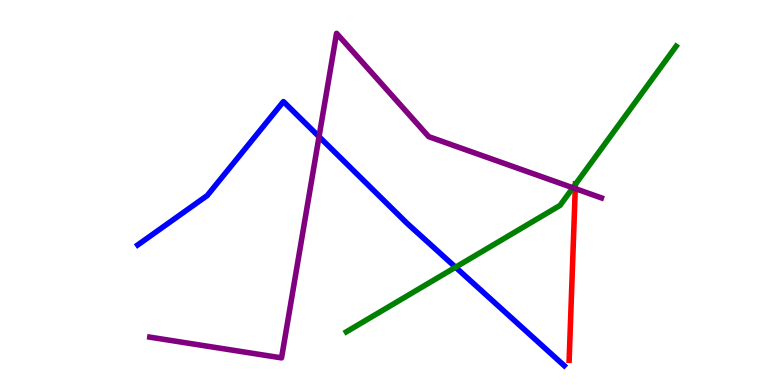[{'lines': ['blue', 'red'], 'intersections': []}, {'lines': ['green', 'red'], 'intersections': [{'x': 7.42, 'y': 5.21}]}, {'lines': ['purple', 'red'], 'intersections': [{'x': 7.42, 'y': 5.1}]}, {'lines': ['blue', 'green'], 'intersections': [{'x': 5.88, 'y': 3.06}]}, {'lines': ['blue', 'purple'], 'intersections': [{'x': 4.12, 'y': 6.45}]}, {'lines': ['green', 'purple'], 'intersections': [{'x': 7.39, 'y': 5.12}]}]